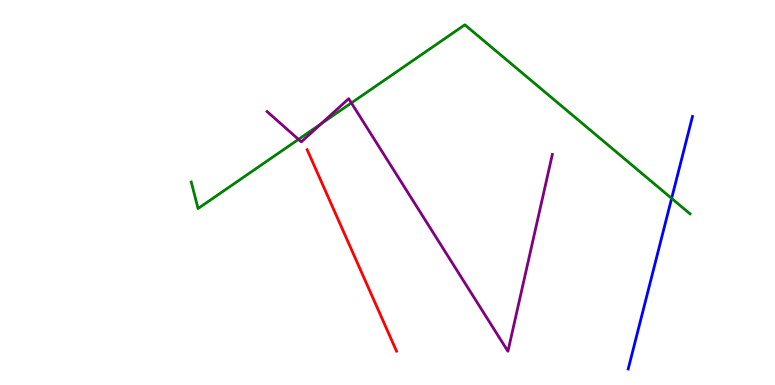[{'lines': ['blue', 'red'], 'intersections': []}, {'lines': ['green', 'red'], 'intersections': []}, {'lines': ['purple', 'red'], 'intersections': []}, {'lines': ['blue', 'green'], 'intersections': [{'x': 8.67, 'y': 4.85}]}, {'lines': ['blue', 'purple'], 'intersections': []}, {'lines': ['green', 'purple'], 'intersections': [{'x': 3.85, 'y': 6.38}, {'x': 4.14, 'y': 6.79}, {'x': 4.53, 'y': 7.33}]}]